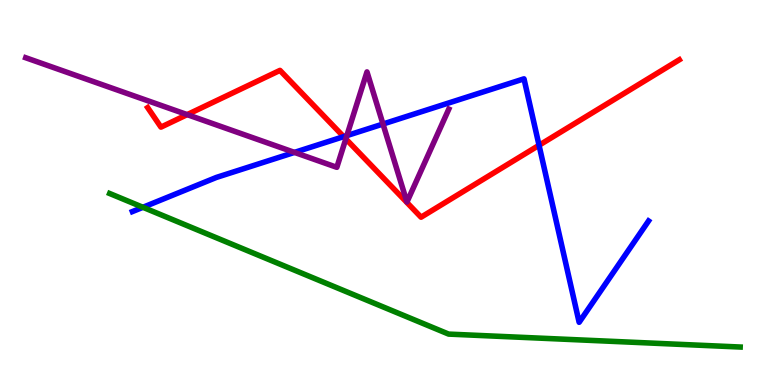[{'lines': ['blue', 'red'], 'intersections': [{'x': 4.43, 'y': 6.45}, {'x': 6.96, 'y': 6.23}]}, {'lines': ['green', 'red'], 'intersections': []}, {'lines': ['purple', 'red'], 'intersections': [{'x': 2.42, 'y': 7.02}, {'x': 4.46, 'y': 6.39}]}, {'lines': ['blue', 'green'], 'intersections': [{'x': 1.84, 'y': 4.62}]}, {'lines': ['blue', 'purple'], 'intersections': [{'x': 3.8, 'y': 6.04}, {'x': 4.48, 'y': 6.48}, {'x': 4.94, 'y': 6.78}]}, {'lines': ['green', 'purple'], 'intersections': []}]